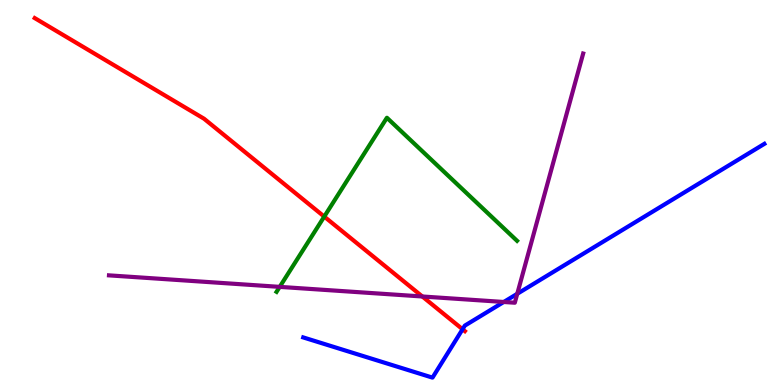[{'lines': ['blue', 'red'], 'intersections': [{'x': 5.97, 'y': 1.45}]}, {'lines': ['green', 'red'], 'intersections': [{'x': 4.18, 'y': 4.37}]}, {'lines': ['purple', 'red'], 'intersections': [{'x': 5.45, 'y': 2.3}]}, {'lines': ['blue', 'green'], 'intersections': []}, {'lines': ['blue', 'purple'], 'intersections': [{'x': 6.5, 'y': 2.16}, {'x': 6.67, 'y': 2.37}]}, {'lines': ['green', 'purple'], 'intersections': [{'x': 3.61, 'y': 2.55}]}]